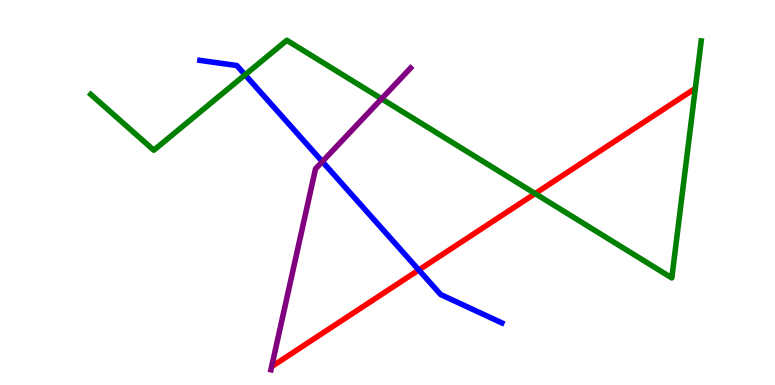[{'lines': ['blue', 'red'], 'intersections': [{'x': 5.4, 'y': 2.99}]}, {'lines': ['green', 'red'], 'intersections': [{'x': 6.9, 'y': 4.97}]}, {'lines': ['purple', 'red'], 'intersections': []}, {'lines': ['blue', 'green'], 'intersections': [{'x': 3.16, 'y': 8.06}]}, {'lines': ['blue', 'purple'], 'intersections': [{'x': 4.16, 'y': 5.8}]}, {'lines': ['green', 'purple'], 'intersections': [{'x': 4.92, 'y': 7.43}]}]